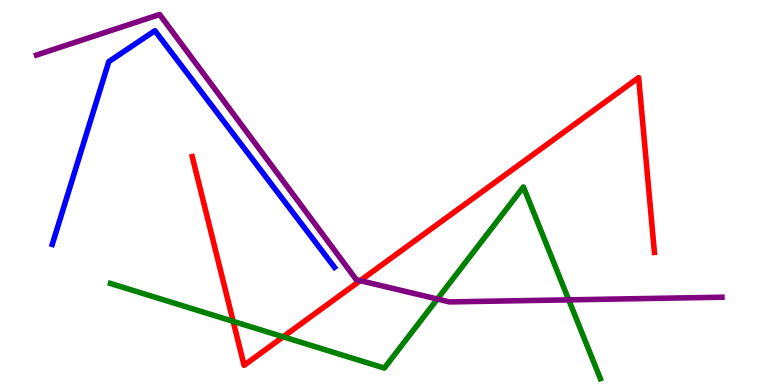[{'lines': ['blue', 'red'], 'intersections': []}, {'lines': ['green', 'red'], 'intersections': [{'x': 3.01, 'y': 1.65}, {'x': 3.65, 'y': 1.25}]}, {'lines': ['purple', 'red'], 'intersections': [{'x': 4.65, 'y': 2.71}]}, {'lines': ['blue', 'green'], 'intersections': []}, {'lines': ['blue', 'purple'], 'intersections': []}, {'lines': ['green', 'purple'], 'intersections': [{'x': 5.64, 'y': 2.23}, {'x': 7.34, 'y': 2.21}]}]